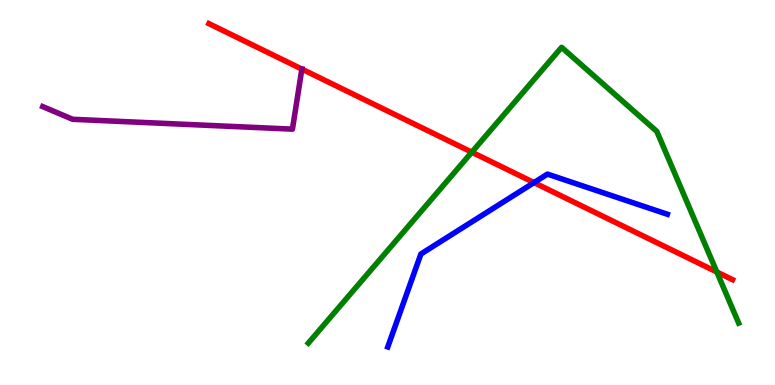[{'lines': ['blue', 'red'], 'intersections': [{'x': 6.89, 'y': 5.26}]}, {'lines': ['green', 'red'], 'intersections': [{'x': 6.09, 'y': 6.05}, {'x': 9.25, 'y': 2.94}]}, {'lines': ['purple', 'red'], 'intersections': [{'x': 3.9, 'y': 8.21}]}, {'lines': ['blue', 'green'], 'intersections': []}, {'lines': ['blue', 'purple'], 'intersections': []}, {'lines': ['green', 'purple'], 'intersections': []}]